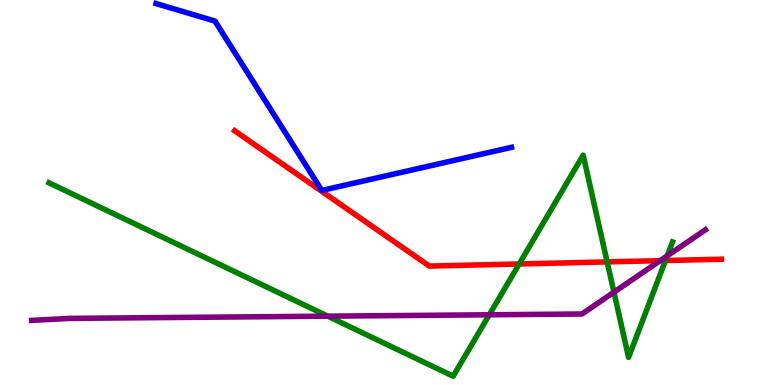[{'lines': ['blue', 'red'], 'intersections': []}, {'lines': ['green', 'red'], 'intersections': [{'x': 6.7, 'y': 3.14}, {'x': 7.83, 'y': 3.2}, {'x': 8.59, 'y': 3.23}]}, {'lines': ['purple', 'red'], 'intersections': [{'x': 8.52, 'y': 3.23}]}, {'lines': ['blue', 'green'], 'intersections': []}, {'lines': ['blue', 'purple'], 'intersections': []}, {'lines': ['green', 'purple'], 'intersections': [{'x': 4.23, 'y': 1.79}, {'x': 6.31, 'y': 1.82}, {'x': 7.92, 'y': 2.41}, {'x': 8.61, 'y': 3.35}]}]